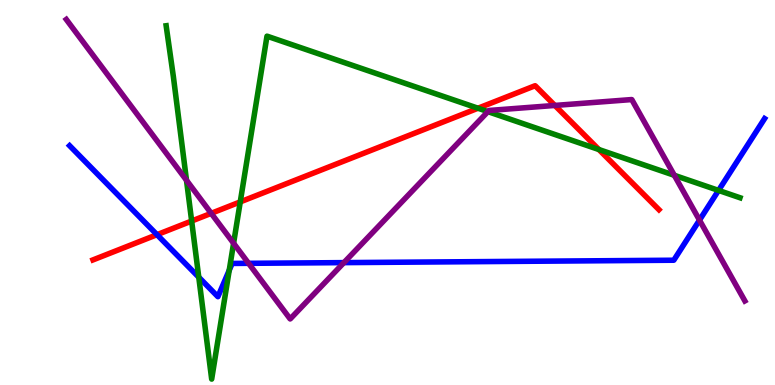[{'lines': ['blue', 'red'], 'intersections': [{'x': 2.03, 'y': 3.9}]}, {'lines': ['green', 'red'], 'intersections': [{'x': 2.47, 'y': 4.26}, {'x': 3.1, 'y': 4.76}, {'x': 6.17, 'y': 7.19}, {'x': 7.73, 'y': 6.12}]}, {'lines': ['purple', 'red'], 'intersections': [{'x': 2.73, 'y': 4.46}, {'x': 7.16, 'y': 7.26}]}, {'lines': ['blue', 'green'], 'intersections': [{'x': 2.56, 'y': 2.8}, {'x': 2.96, 'y': 2.98}, {'x': 9.27, 'y': 5.05}]}, {'lines': ['blue', 'purple'], 'intersections': [{'x': 3.21, 'y': 3.16}, {'x': 4.44, 'y': 3.18}, {'x': 9.03, 'y': 4.28}]}, {'lines': ['green', 'purple'], 'intersections': [{'x': 2.41, 'y': 5.32}, {'x': 3.01, 'y': 3.68}, {'x': 6.3, 'y': 7.1}, {'x': 8.7, 'y': 5.45}]}]